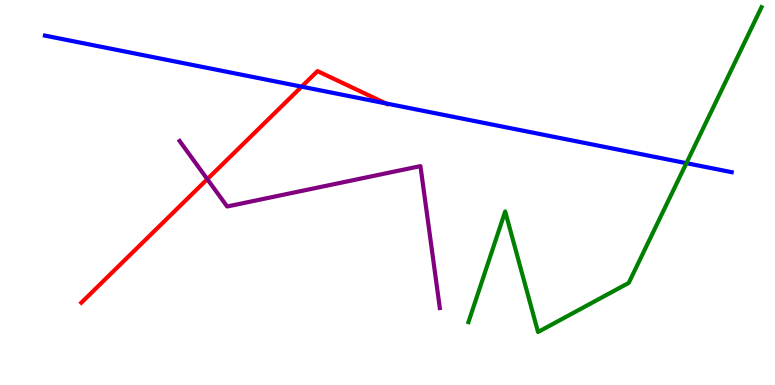[{'lines': ['blue', 'red'], 'intersections': [{'x': 3.89, 'y': 7.75}, {'x': 4.98, 'y': 7.31}]}, {'lines': ['green', 'red'], 'intersections': []}, {'lines': ['purple', 'red'], 'intersections': [{'x': 2.68, 'y': 5.35}]}, {'lines': ['blue', 'green'], 'intersections': [{'x': 8.86, 'y': 5.76}]}, {'lines': ['blue', 'purple'], 'intersections': []}, {'lines': ['green', 'purple'], 'intersections': []}]